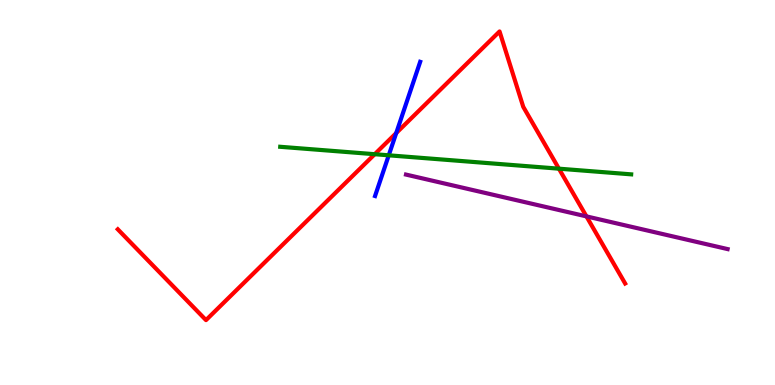[{'lines': ['blue', 'red'], 'intersections': [{'x': 5.11, 'y': 6.54}]}, {'lines': ['green', 'red'], 'intersections': [{'x': 4.84, 'y': 5.99}, {'x': 7.21, 'y': 5.62}]}, {'lines': ['purple', 'red'], 'intersections': [{'x': 7.57, 'y': 4.38}]}, {'lines': ['blue', 'green'], 'intersections': [{'x': 5.02, 'y': 5.97}]}, {'lines': ['blue', 'purple'], 'intersections': []}, {'lines': ['green', 'purple'], 'intersections': []}]